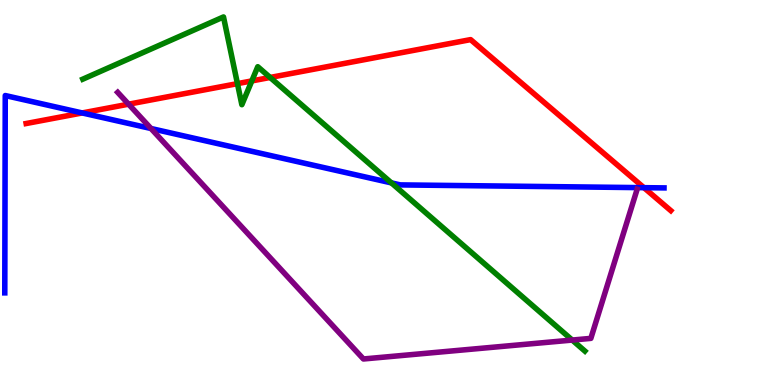[{'lines': ['blue', 'red'], 'intersections': [{'x': 1.06, 'y': 7.07}, {'x': 8.31, 'y': 5.13}]}, {'lines': ['green', 'red'], 'intersections': [{'x': 3.06, 'y': 7.83}, {'x': 3.25, 'y': 7.9}, {'x': 3.49, 'y': 7.99}]}, {'lines': ['purple', 'red'], 'intersections': [{'x': 1.66, 'y': 7.29}]}, {'lines': ['blue', 'green'], 'intersections': [{'x': 5.05, 'y': 5.25}]}, {'lines': ['blue', 'purple'], 'intersections': [{'x': 1.95, 'y': 6.66}]}, {'lines': ['green', 'purple'], 'intersections': [{'x': 7.38, 'y': 1.17}]}]